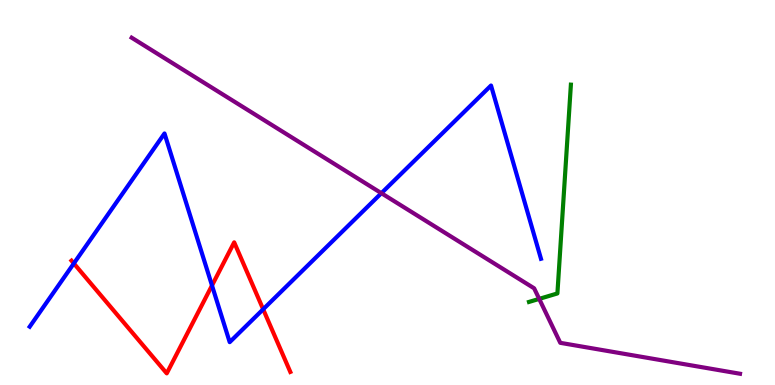[{'lines': ['blue', 'red'], 'intersections': [{'x': 0.953, 'y': 3.16}, {'x': 2.74, 'y': 2.59}, {'x': 3.4, 'y': 1.97}]}, {'lines': ['green', 'red'], 'intersections': []}, {'lines': ['purple', 'red'], 'intersections': []}, {'lines': ['blue', 'green'], 'intersections': []}, {'lines': ['blue', 'purple'], 'intersections': [{'x': 4.92, 'y': 4.98}]}, {'lines': ['green', 'purple'], 'intersections': [{'x': 6.96, 'y': 2.24}]}]